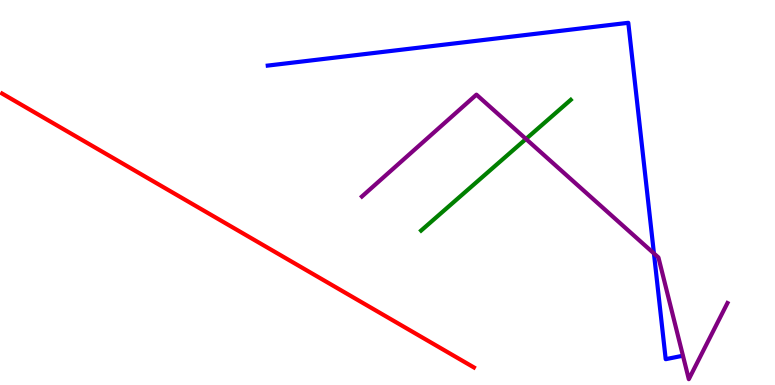[{'lines': ['blue', 'red'], 'intersections': []}, {'lines': ['green', 'red'], 'intersections': []}, {'lines': ['purple', 'red'], 'intersections': []}, {'lines': ['blue', 'green'], 'intersections': []}, {'lines': ['blue', 'purple'], 'intersections': [{'x': 8.44, 'y': 3.42}]}, {'lines': ['green', 'purple'], 'intersections': [{'x': 6.79, 'y': 6.39}]}]